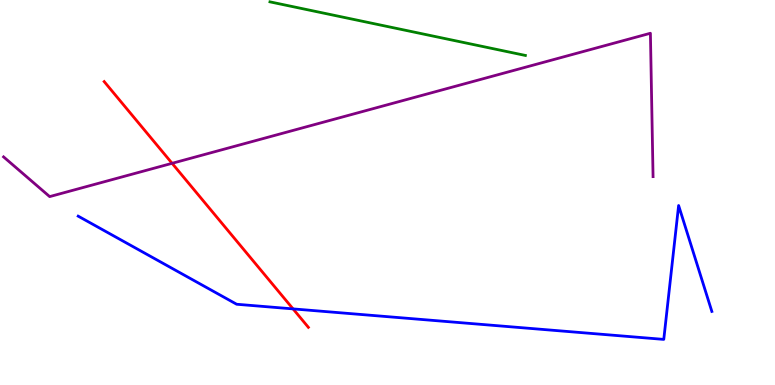[{'lines': ['blue', 'red'], 'intersections': [{'x': 3.78, 'y': 1.98}]}, {'lines': ['green', 'red'], 'intersections': []}, {'lines': ['purple', 'red'], 'intersections': [{'x': 2.22, 'y': 5.76}]}, {'lines': ['blue', 'green'], 'intersections': []}, {'lines': ['blue', 'purple'], 'intersections': []}, {'lines': ['green', 'purple'], 'intersections': []}]